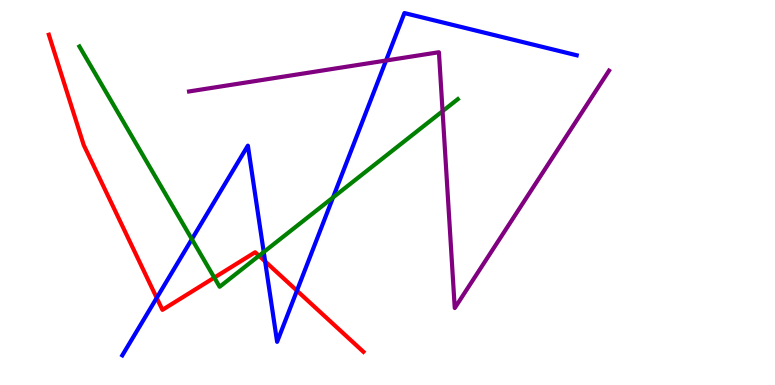[{'lines': ['blue', 'red'], 'intersections': [{'x': 2.02, 'y': 2.26}, {'x': 3.42, 'y': 3.21}, {'x': 3.83, 'y': 2.45}]}, {'lines': ['green', 'red'], 'intersections': [{'x': 2.77, 'y': 2.79}, {'x': 3.34, 'y': 3.36}]}, {'lines': ['purple', 'red'], 'intersections': []}, {'lines': ['blue', 'green'], 'intersections': [{'x': 2.48, 'y': 3.79}, {'x': 3.4, 'y': 3.45}, {'x': 4.3, 'y': 4.87}]}, {'lines': ['blue', 'purple'], 'intersections': [{'x': 4.98, 'y': 8.43}]}, {'lines': ['green', 'purple'], 'intersections': [{'x': 5.71, 'y': 7.11}]}]